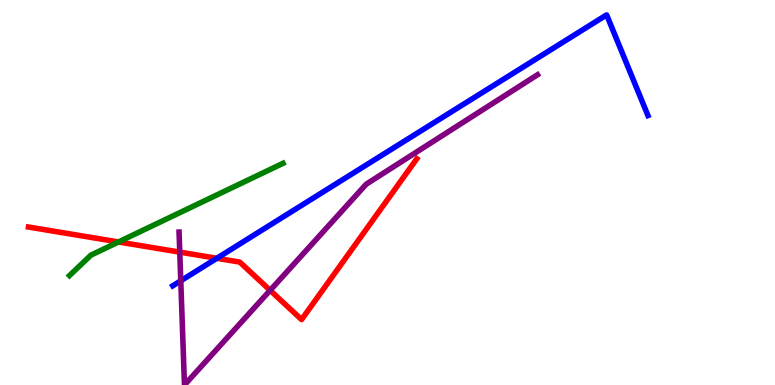[{'lines': ['blue', 'red'], 'intersections': [{'x': 2.8, 'y': 3.29}]}, {'lines': ['green', 'red'], 'intersections': [{'x': 1.53, 'y': 3.72}]}, {'lines': ['purple', 'red'], 'intersections': [{'x': 2.32, 'y': 3.45}, {'x': 3.49, 'y': 2.46}]}, {'lines': ['blue', 'green'], 'intersections': []}, {'lines': ['blue', 'purple'], 'intersections': [{'x': 2.33, 'y': 2.71}]}, {'lines': ['green', 'purple'], 'intersections': []}]